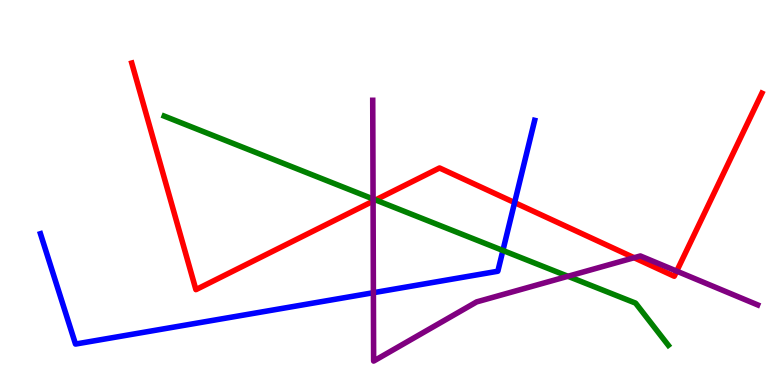[{'lines': ['blue', 'red'], 'intersections': [{'x': 6.64, 'y': 4.74}]}, {'lines': ['green', 'red'], 'intersections': [{'x': 4.85, 'y': 4.81}]}, {'lines': ['purple', 'red'], 'intersections': [{'x': 4.81, 'y': 4.77}, {'x': 8.18, 'y': 3.31}, {'x': 8.73, 'y': 2.96}]}, {'lines': ['blue', 'green'], 'intersections': [{'x': 6.49, 'y': 3.49}]}, {'lines': ['blue', 'purple'], 'intersections': [{'x': 4.82, 'y': 2.4}]}, {'lines': ['green', 'purple'], 'intersections': [{'x': 4.81, 'y': 4.83}, {'x': 7.33, 'y': 2.82}]}]